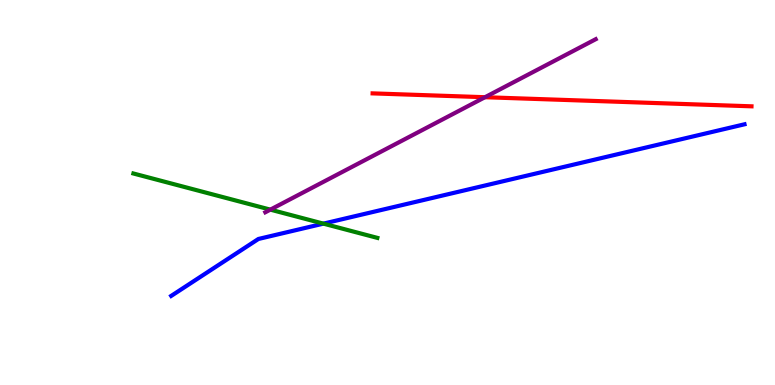[{'lines': ['blue', 'red'], 'intersections': []}, {'lines': ['green', 'red'], 'intersections': []}, {'lines': ['purple', 'red'], 'intersections': [{'x': 6.26, 'y': 7.47}]}, {'lines': ['blue', 'green'], 'intersections': [{'x': 4.17, 'y': 4.19}]}, {'lines': ['blue', 'purple'], 'intersections': []}, {'lines': ['green', 'purple'], 'intersections': [{'x': 3.49, 'y': 4.55}]}]